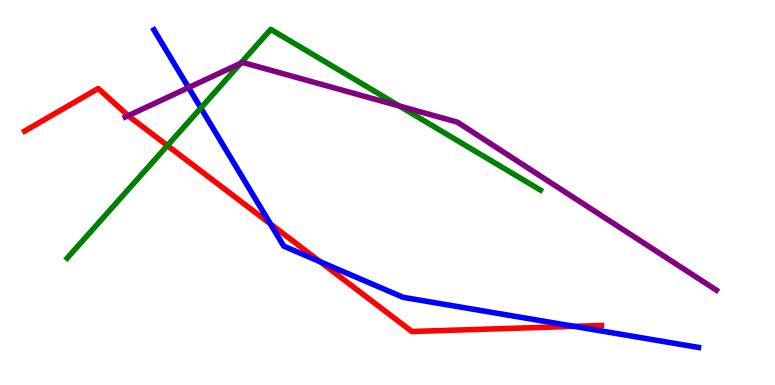[{'lines': ['blue', 'red'], 'intersections': [{'x': 3.49, 'y': 4.18}, {'x': 4.13, 'y': 3.2}, {'x': 7.41, 'y': 1.52}]}, {'lines': ['green', 'red'], 'intersections': [{'x': 2.16, 'y': 6.22}]}, {'lines': ['purple', 'red'], 'intersections': [{'x': 1.65, 'y': 7.0}]}, {'lines': ['blue', 'green'], 'intersections': [{'x': 2.59, 'y': 7.19}]}, {'lines': ['blue', 'purple'], 'intersections': [{'x': 2.43, 'y': 7.73}]}, {'lines': ['green', 'purple'], 'intersections': [{'x': 3.1, 'y': 8.36}, {'x': 5.15, 'y': 7.25}]}]